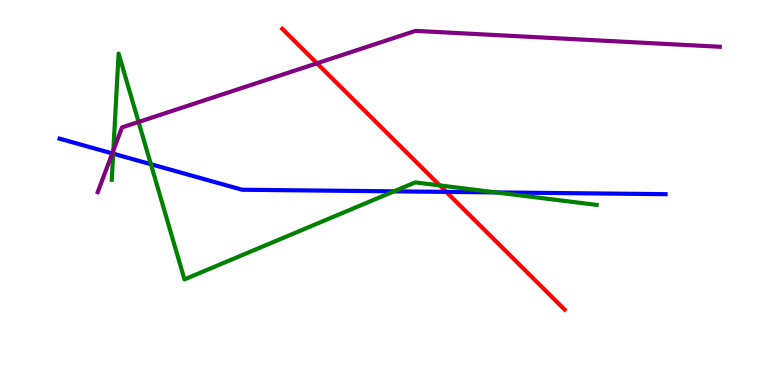[{'lines': ['blue', 'red'], 'intersections': [{'x': 5.76, 'y': 5.02}]}, {'lines': ['green', 'red'], 'intersections': [{'x': 5.67, 'y': 5.18}]}, {'lines': ['purple', 'red'], 'intersections': [{'x': 4.09, 'y': 8.36}]}, {'lines': ['blue', 'green'], 'intersections': [{'x': 1.46, 'y': 6.01}, {'x': 1.95, 'y': 5.73}, {'x': 5.08, 'y': 5.03}, {'x': 6.4, 'y': 5.0}]}, {'lines': ['blue', 'purple'], 'intersections': [{'x': 1.45, 'y': 6.02}]}, {'lines': ['green', 'purple'], 'intersections': [{'x': 1.46, 'y': 6.09}, {'x': 1.79, 'y': 6.83}]}]